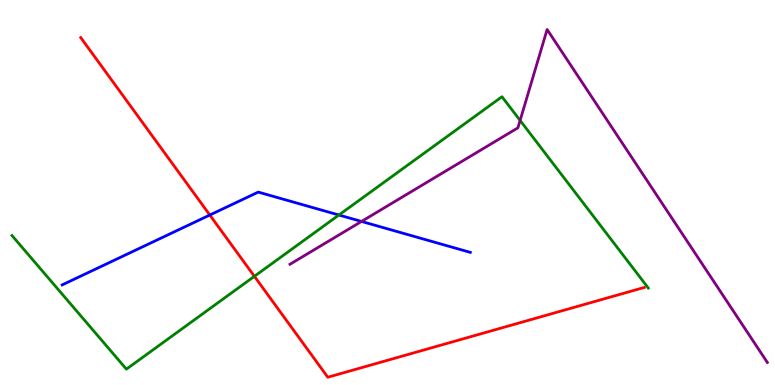[{'lines': ['blue', 'red'], 'intersections': [{'x': 2.71, 'y': 4.41}]}, {'lines': ['green', 'red'], 'intersections': [{'x': 3.28, 'y': 2.82}]}, {'lines': ['purple', 'red'], 'intersections': []}, {'lines': ['blue', 'green'], 'intersections': [{'x': 4.37, 'y': 4.42}]}, {'lines': ['blue', 'purple'], 'intersections': [{'x': 4.66, 'y': 4.25}]}, {'lines': ['green', 'purple'], 'intersections': [{'x': 6.71, 'y': 6.87}]}]